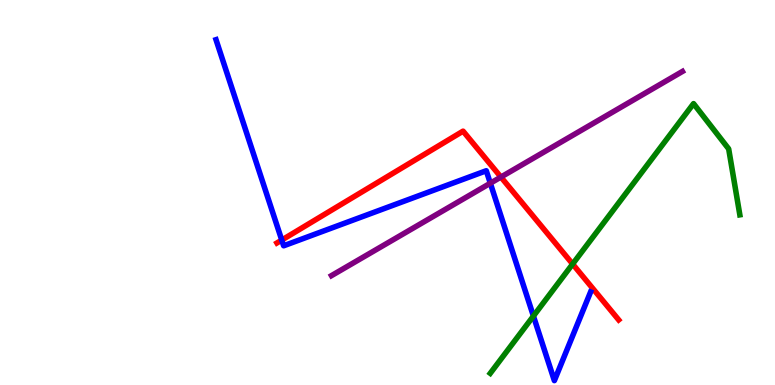[{'lines': ['blue', 'red'], 'intersections': [{'x': 3.64, 'y': 3.76}]}, {'lines': ['green', 'red'], 'intersections': [{'x': 7.39, 'y': 3.14}]}, {'lines': ['purple', 'red'], 'intersections': [{'x': 6.46, 'y': 5.4}]}, {'lines': ['blue', 'green'], 'intersections': [{'x': 6.88, 'y': 1.79}]}, {'lines': ['blue', 'purple'], 'intersections': [{'x': 6.33, 'y': 5.24}]}, {'lines': ['green', 'purple'], 'intersections': []}]